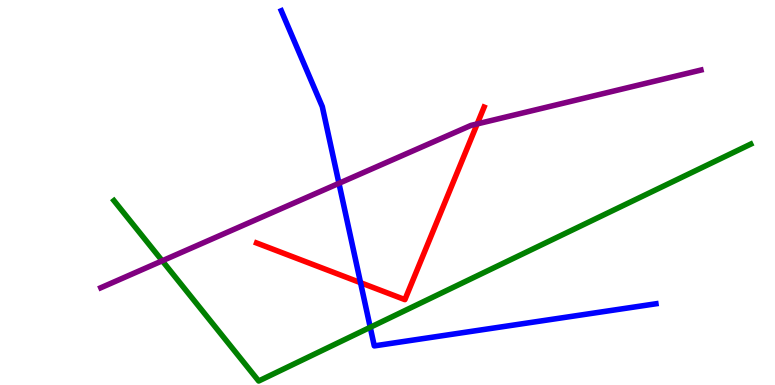[{'lines': ['blue', 'red'], 'intersections': [{'x': 4.65, 'y': 2.66}]}, {'lines': ['green', 'red'], 'intersections': []}, {'lines': ['purple', 'red'], 'intersections': [{'x': 6.16, 'y': 6.78}]}, {'lines': ['blue', 'green'], 'intersections': [{'x': 4.78, 'y': 1.5}]}, {'lines': ['blue', 'purple'], 'intersections': [{'x': 4.37, 'y': 5.24}]}, {'lines': ['green', 'purple'], 'intersections': [{'x': 2.09, 'y': 3.23}]}]